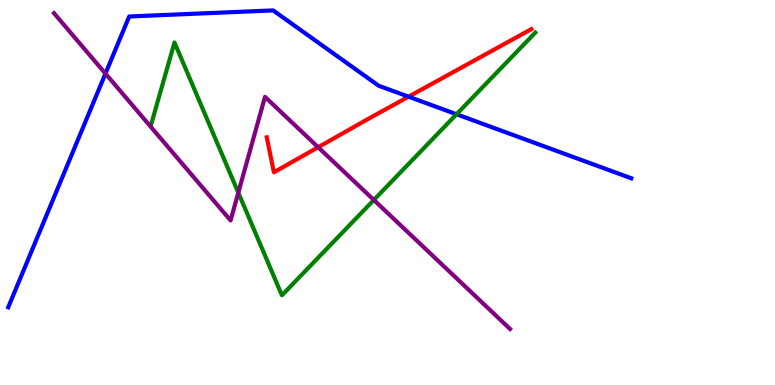[{'lines': ['blue', 'red'], 'intersections': [{'x': 5.27, 'y': 7.49}]}, {'lines': ['green', 'red'], 'intersections': []}, {'lines': ['purple', 'red'], 'intersections': [{'x': 4.11, 'y': 6.18}]}, {'lines': ['blue', 'green'], 'intersections': [{'x': 5.89, 'y': 7.03}]}, {'lines': ['blue', 'purple'], 'intersections': [{'x': 1.36, 'y': 8.09}]}, {'lines': ['green', 'purple'], 'intersections': [{'x': 3.07, 'y': 5.0}, {'x': 4.82, 'y': 4.81}]}]